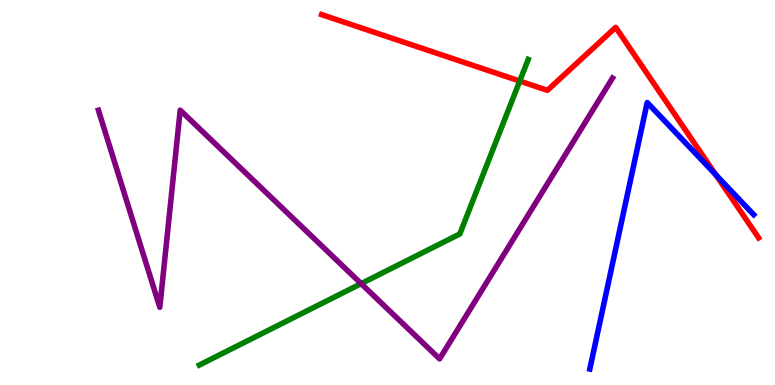[{'lines': ['blue', 'red'], 'intersections': [{'x': 9.24, 'y': 5.46}]}, {'lines': ['green', 'red'], 'intersections': [{'x': 6.71, 'y': 7.89}]}, {'lines': ['purple', 'red'], 'intersections': []}, {'lines': ['blue', 'green'], 'intersections': []}, {'lines': ['blue', 'purple'], 'intersections': []}, {'lines': ['green', 'purple'], 'intersections': [{'x': 4.66, 'y': 2.63}]}]